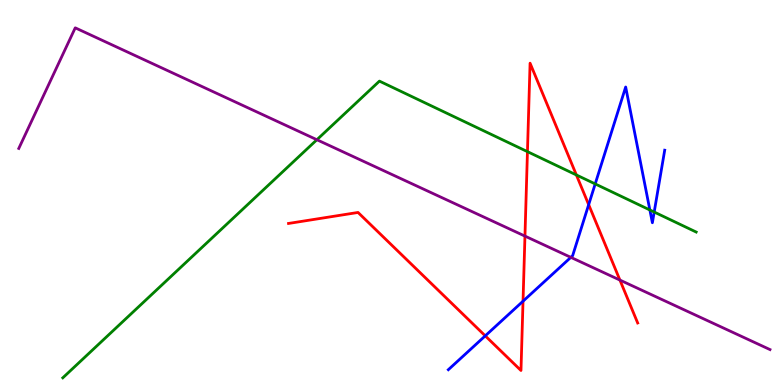[{'lines': ['blue', 'red'], 'intersections': [{'x': 6.26, 'y': 1.28}, {'x': 6.75, 'y': 2.18}, {'x': 7.6, 'y': 4.68}]}, {'lines': ['green', 'red'], 'intersections': [{'x': 6.81, 'y': 6.06}, {'x': 7.44, 'y': 5.46}]}, {'lines': ['purple', 'red'], 'intersections': [{'x': 6.77, 'y': 3.87}, {'x': 8.0, 'y': 2.73}]}, {'lines': ['blue', 'green'], 'intersections': [{'x': 7.68, 'y': 5.22}, {'x': 8.39, 'y': 4.55}, {'x': 8.44, 'y': 4.49}]}, {'lines': ['blue', 'purple'], 'intersections': [{'x': 7.37, 'y': 3.32}]}, {'lines': ['green', 'purple'], 'intersections': [{'x': 4.09, 'y': 6.37}]}]